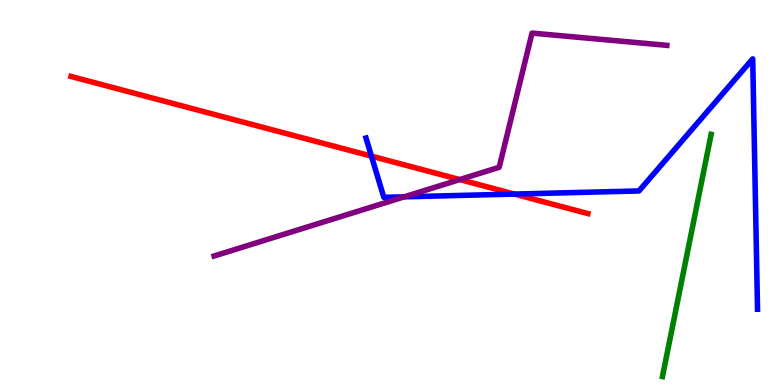[{'lines': ['blue', 'red'], 'intersections': [{'x': 4.79, 'y': 5.94}, {'x': 6.64, 'y': 4.96}]}, {'lines': ['green', 'red'], 'intersections': []}, {'lines': ['purple', 'red'], 'intersections': [{'x': 5.93, 'y': 5.34}]}, {'lines': ['blue', 'green'], 'intersections': []}, {'lines': ['blue', 'purple'], 'intersections': [{'x': 5.22, 'y': 4.89}]}, {'lines': ['green', 'purple'], 'intersections': []}]